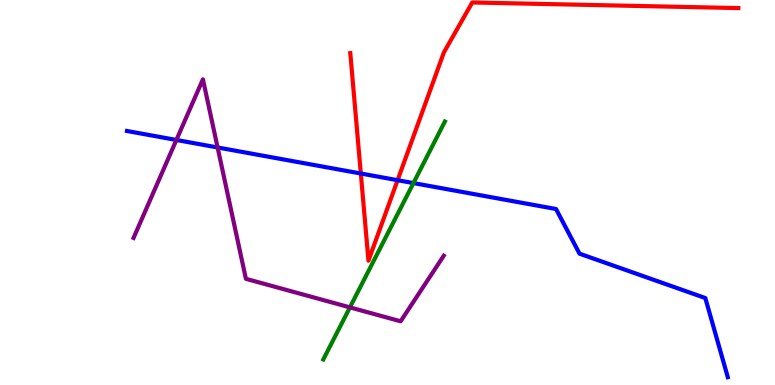[{'lines': ['blue', 'red'], 'intersections': [{'x': 4.66, 'y': 5.49}, {'x': 5.13, 'y': 5.32}]}, {'lines': ['green', 'red'], 'intersections': []}, {'lines': ['purple', 'red'], 'intersections': []}, {'lines': ['blue', 'green'], 'intersections': [{'x': 5.33, 'y': 5.24}]}, {'lines': ['blue', 'purple'], 'intersections': [{'x': 2.28, 'y': 6.36}, {'x': 2.81, 'y': 6.17}]}, {'lines': ['green', 'purple'], 'intersections': [{'x': 4.52, 'y': 2.02}]}]